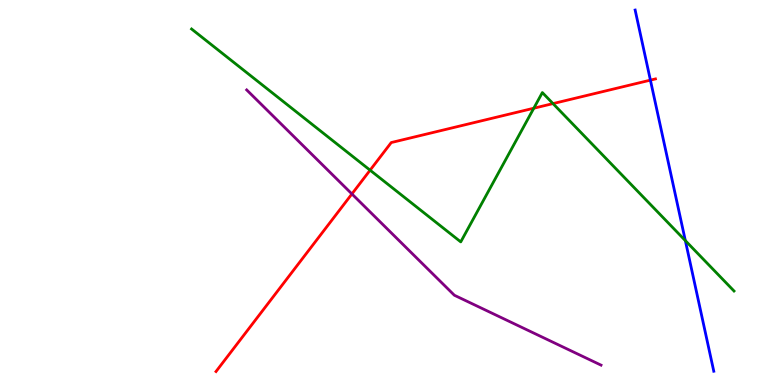[{'lines': ['blue', 'red'], 'intersections': [{'x': 8.39, 'y': 7.92}]}, {'lines': ['green', 'red'], 'intersections': [{'x': 4.78, 'y': 5.58}, {'x': 6.89, 'y': 7.19}, {'x': 7.14, 'y': 7.31}]}, {'lines': ['purple', 'red'], 'intersections': [{'x': 4.54, 'y': 4.96}]}, {'lines': ['blue', 'green'], 'intersections': [{'x': 8.84, 'y': 3.75}]}, {'lines': ['blue', 'purple'], 'intersections': []}, {'lines': ['green', 'purple'], 'intersections': []}]